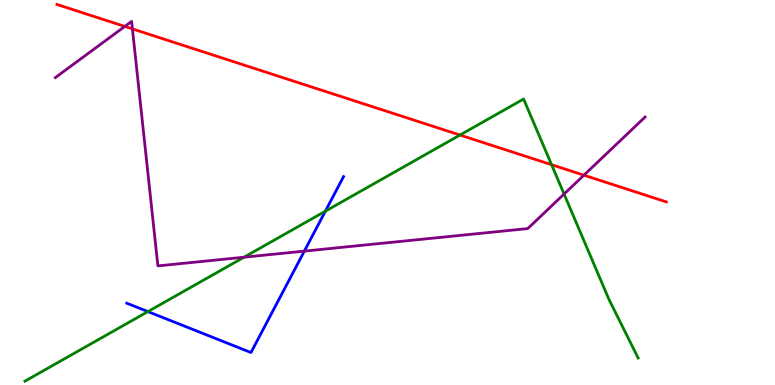[{'lines': ['blue', 'red'], 'intersections': []}, {'lines': ['green', 'red'], 'intersections': [{'x': 5.94, 'y': 6.49}, {'x': 7.12, 'y': 5.72}]}, {'lines': ['purple', 'red'], 'intersections': [{'x': 1.61, 'y': 9.31}, {'x': 1.71, 'y': 9.25}, {'x': 7.53, 'y': 5.45}]}, {'lines': ['blue', 'green'], 'intersections': [{'x': 1.91, 'y': 1.91}, {'x': 4.2, 'y': 4.51}]}, {'lines': ['blue', 'purple'], 'intersections': [{'x': 3.93, 'y': 3.48}]}, {'lines': ['green', 'purple'], 'intersections': [{'x': 3.15, 'y': 3.32}, {'x': 7.28, 'y': 4.96}]}]